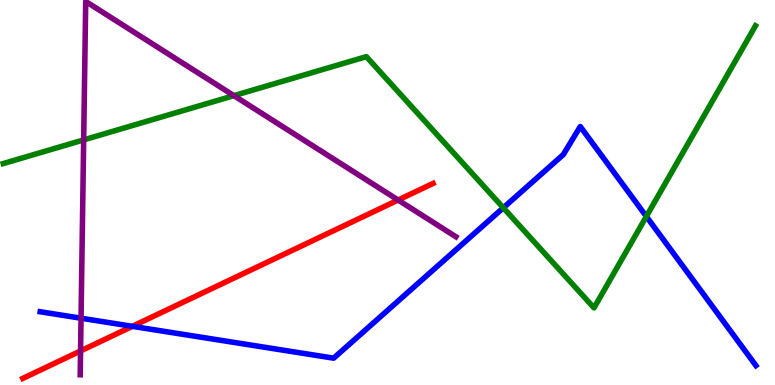[{'lines': ['blue', 'red'], 'intersections': [{'x': 1.71, 'y': 1.52}]}, {'lines': ['green', 'red'], 'intersections': []}, {'lines': ['purple', 'red'], 'intersections': [{'x': 1.04, 'y': 0.884}, {'x': 5.14, 'y': 4.8}]}, {'lines': ['blue', 'green'], 'intersections': [{'x': 6.49, 'y': 4.6}, {'x': 8.34, 'y': 4.38}]}, {'lines': ['blue', 'purple'], 'intersections': [{'x': 1.05, 'y': 1.73}]}, {'lines': ['green', 'purple'], 'intersections': [{'x': 1.08, 'y': 6.37}, {'x': 3.02, 'y': 7.52}]}]